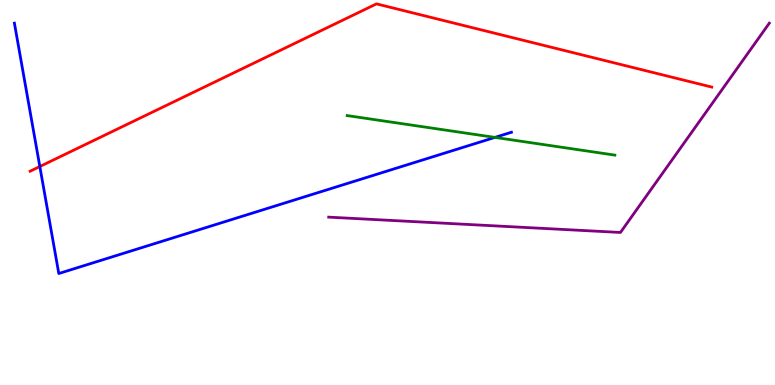[{'lines': ['blue', 'red'], 'intersections': [{'x': 0.514, 'y': 5.67}]}, {'lines': ['green', 'red'], 'intersections': []}, {'lines': ['purple', 'red'], 'intersections': []}, {'lines': ['blue', 'green'], 'intersections': [{'x': 6.39, 'y': 6.43}]}, {'lines': ['blue', 'purple'], 'intersections': []}, {'lines': ['green', 'purple'], 'intersections': []}]